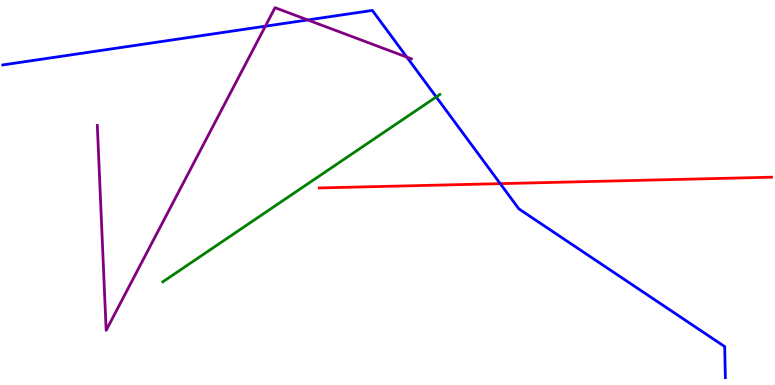[{'lines': ['blue', 'red'], 'intersections': [{'x': 6.45, 'y': 5.23}]}, {'lines': ['green', 'red'], 'intersections': []}, {'lines': ['purple', 'red'], 'intersections': []}, {'lines': ['blue', 'green'], 'intersections': [{'x': 5.63, 'y': 7.48}]}, {'lines': ['blue', 'purple'], 'intersections': [{'x': 3.42, 'y': 9.32}, {'x': 3.97, 'y': 9.48}, {'x': 5.25, 'y': 8.52}]}, {'lines': ['green', 'purple'], 'intersections': []}]